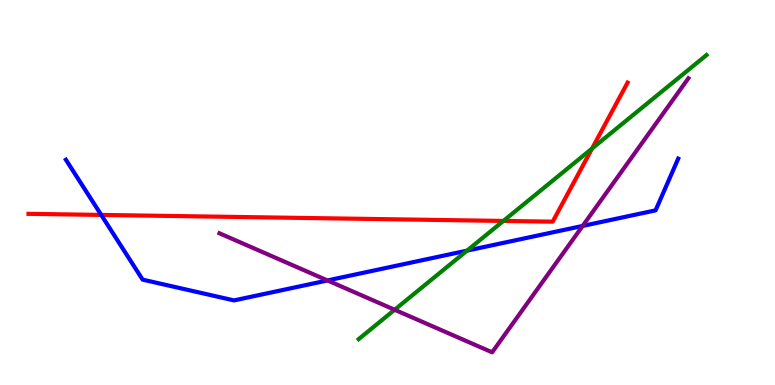[{'lines': ['blue', 'red'], 'intersections': [{'x': 1.31, 'y': 4.42}]}, {'lines': ['green', 'red'], 'intersections': [{'x': 6.5, 'y': 4.26}, {'x': 7.64, 'y': 6.14}]}, {'lines': ['purple', 'red'], 'intersections': []}, {'lines': ['blue', 'green'], 'intersections': [{'x': 6.03, 'y': 3.49}]}, {'lines': ['blue', 'purple'], 'intersections': [{'x': 4.23, 'y': 2.72}, {'x': 7.52, 'y': 4.13}]}, {'lines': ['green', 'purple'], 'intersections': [{'x': 5.09, 'y': 1.95}]}]